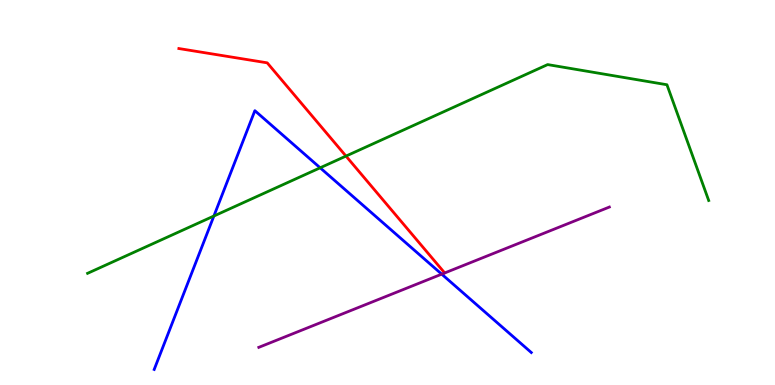[{'lines': ['blue', 'red'], 'intersections': []}, {'lines': ['green', 'red'], 'intersections': [{'x': 4.46, 'y': 5.95}]}, {'lines': ['purple', 'red'], 'intersections': []}, {'lines': ['blue', 'green'], 'intersections': [{'x': 2.76, 'y': 4.39}, {'x': 4.13, 'y': 5.64}]}, {'lines': ['blue', 'purple'], 'intersections': [{'x': 5.7, 'y': 2.88}]}, {'lines': ['green', 'purple'], 'intersections': []}]